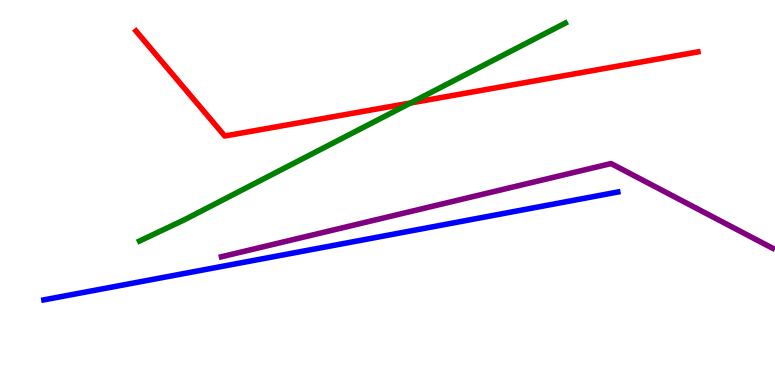[{'lines': ['blue', 'red'], 'intersections': []}, {'lines': ['green', 'red'], 'intersections': [{'x': 5.3, 'y': 7.33}]}, {'lines': ['purple', 'red'], 'intersections': []}, {'lines': ['blue', 'green'], 'intersections': []}, {'lines': ['blue', 'purple'], 'intersections': []}, {'lines': ['green', 'purple'], 'intersections': []}]